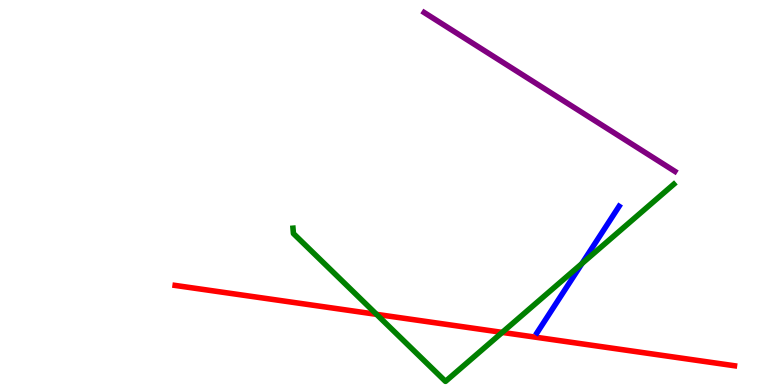[{'lines': ['blue', 'red'], 'intersections': []}, {'lines': ['green', 'red'], 'intersections': [{'x': 4.86, 'y': 1.84}, {'x': 6.48, 'y': 1.37}]}, {'lines': ['purple', 'red'], 'intersections': []}, {'lines': ['blue', 'green'], 'intersections': [{'x': 7.51, 'y': 3.15}]}, {'lines': ['blue', 'purple'], 'intersections': []}, {'lines': ['green', 'purple'], 'intersections': []}]